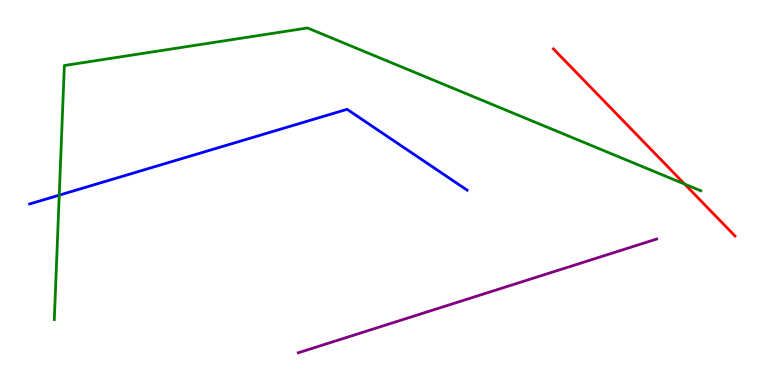[{'lines': ['blue', 'red'], 'intersections': []}, {'lines': ['green', 'red'], 'intersections': [{'x': 8.83, 'y': 5.22}]}, {'lines': ['purple', 'red'], 'intersections': []}, {'lines': ['blue', 'green'], 'intersections': [{'x': 0.764, 'y': 4.93}]}, {'lines': ['blue', 'purple'], 'intersections': []}, {'lines': ['green', 'purple'], 'intersections': []}]